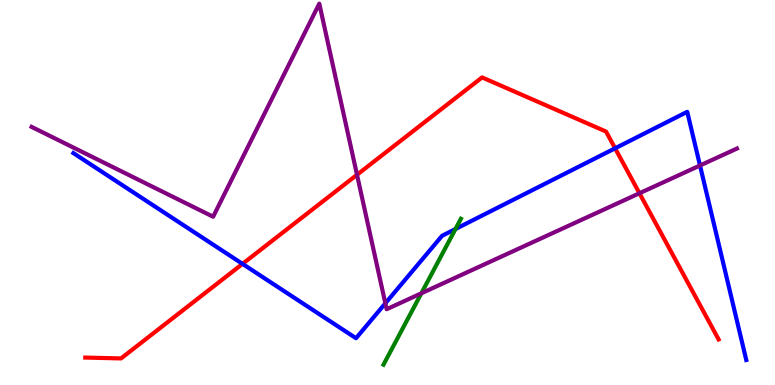[{'lines': ['blue', 'red'], 'intersections': [{'x': 3.13, 'y': 3.15}, {'x': 7.94, 'y': 6.15}]}, {'lines': ['green', 'red'], 'intersections': []}, {'lines': ['purple', 'red'], 'intersections': [{'x': 4.61, 'y': 5.46}, {'x': 8.25, 'y': 4.98}]}, {'lines': ['blue', 'green'], 'intersections': [{'x': 5.88, 'y': 4.05}]}, {'lines': ['blue', 'purple'], 'intersections': [{'x': 4.97, 'y': 2.12}, {'x': 9.03, 'y': 5.7}]}, {'lines': ['green', 'purple'], 'intersections': [{'x': 5.44, 'y': 2.38}]}]